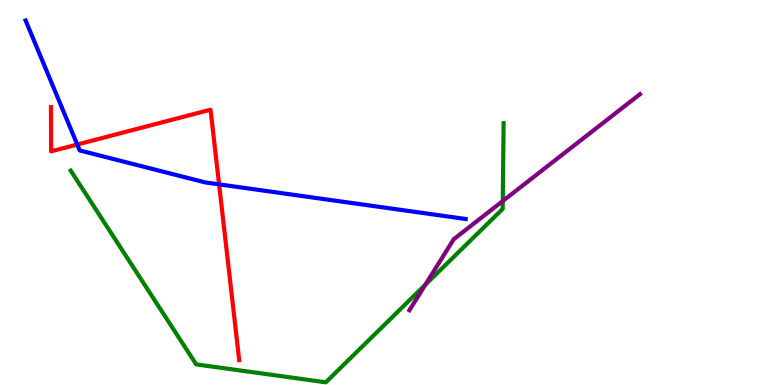[{'lines': ['blue', 'red'], 'intersections': [{'x': 0.997, 'y': 6.25}, {'x': 2.83, 'y': 5.21}]}, {'lines': ['green', 'red'], 'intersections': []}, {'lines': ['purple', 'red'], 'intersections': []}, {'lines': ['blue', 'green'], 'intersections': []}, {'lines': ['blue', 'purple'], 'intersections': []}, {'lines': ['green', 'purple'], 'intersections': [{'x': 5.49, 'y': 2.6}, {'x': 6.49, 'y': 4.78}]}]